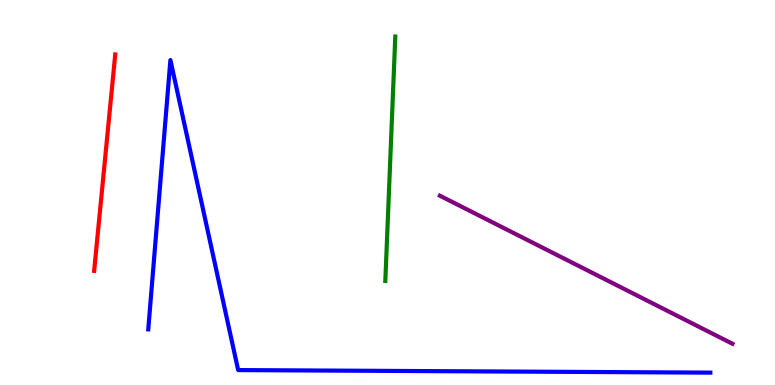[{'lines': ['blue', 'red'], 'intersections': []}, {'lines': ['green', 'red'], 'intersections': []}, {'lines': ['purple', 'red'], 'intersections': []}, {'lines': ['blue', 'green'], 'intersections': []}, {'lines': ['blue', 'purple'], 'intersections': []}, {'lines': ['green', 'purple'], 'intersections': []}]